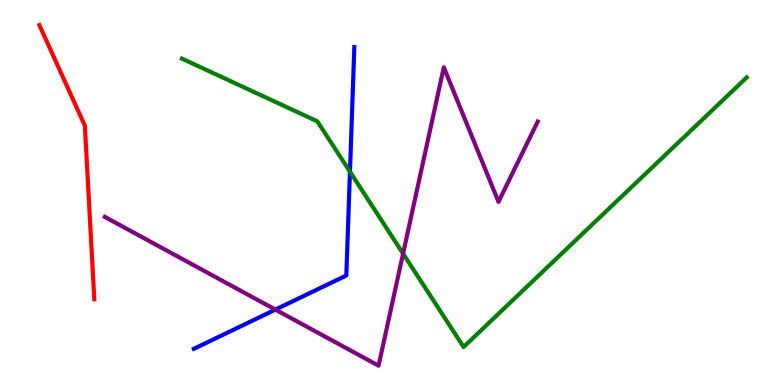[{'lines': ['blue', 'red'], 'intersections': []}, {'lines': ['green', 'red'], 'intersections': []}, {'lines': ['purple', 'red'], 'intersections': []}, {'lines': ['blue', 'green'], 'intersections': [{'x': 4.52, 'y': 5.54}]}, {'lines': ['blue', 'purple'], 'intersections': [{'x': 3.55, 'y': 1.96}]}, {'lines': ['green', 'purple'], 'intersections': [{'x': 5.2, 'y': 3.41}]}]